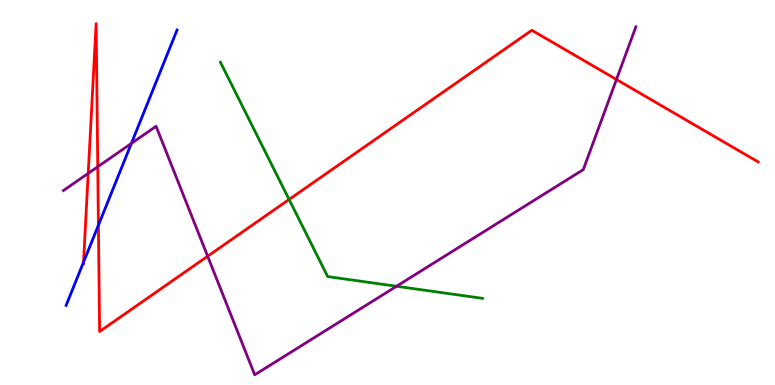[{'lines': ['blue', 'red'], 'intersections': [{'x': 1.08, 'y': 3.19}, {'x': 1.27, 'y': 4.15}]}, {'lines': ['green', 'red'], 'intersections': [{'x': 3.73, 'y': 4.82}]}, {'lines': ['purple', 'red'], 'intersections': [{'x': 1.14, 'y': 5.5}, {'x': 1.26, 'y': 5.67}, {'x': 2.68, 'y': 3.34}, {'x': 7.95, 'y': 7.94}]}, {'lines': ['blue', 'green'], 'intersections': []}, {'lines': ['blue', 'purple'], 'intersections': [{'x': 1.69, 'y': 6.27}]}, {'lines': ['green', 'purple'], 'intersections': [{'x': 5.12, 'y': 2.56}]}]